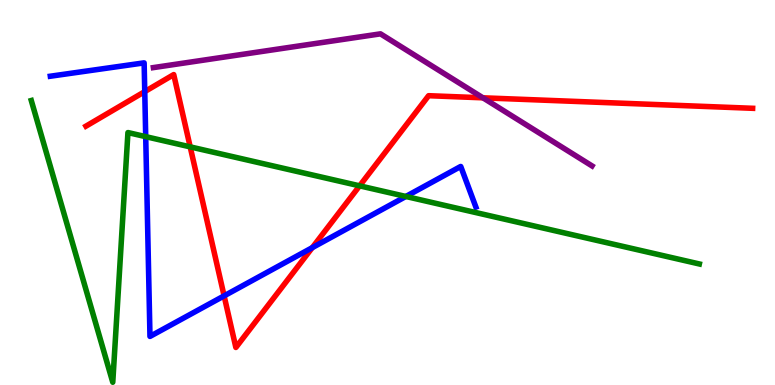[{'lines': ['blue', 'red'], 'intersections': [{'x': 1.87, 'y': 7.62}, {'x': 2.89, 'y': 2.32}, {'x': 4.03, 'y': 3.57}]}, {'lines': ['green', 'red'], 'intersections': [{'x': 2.45, 'y': 6.19}, {'x': 4.64, 'y': 5.17}]}, {'lines': ['purple', 'red'], 'intersections': [{'x': 6.23, 'y': 7.46}]}, {'lines': ['blue', 'green'], 'intersections': [{'x': 1.88, 'y': 6.45}, {'x': 5.24, 'y': 4.9}]}, {'lines': ['blue', 'purple'], 'intersections': []}, {'lines': ['green', 'purple'], 'intersections': []}]